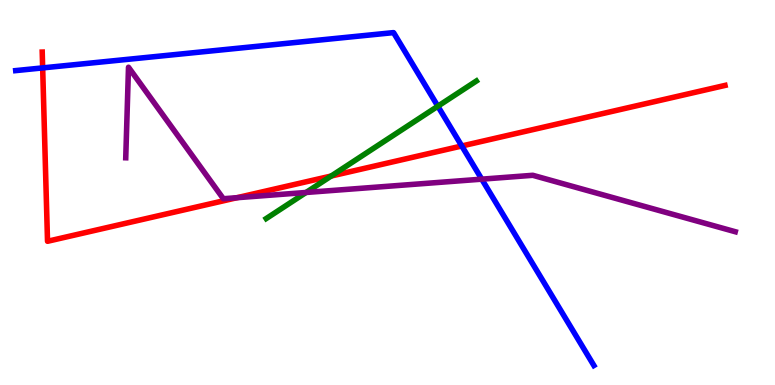[{'lines': ['blue', 'red'], 'intersections': [{'x': 0.55, 'y': 8.24}, {'x': 5.96, 'y': 6.21}]}, {'lines': ['green', 'red'], 'intersections': [{'x': 4.27, 'y': 5.43}]}, {'lines': ['purple', 'red'], 'intersections': [{'x': 3.06, 'y': 4.86}]}, {'lines': ['blue', 'green'], 'intersections': [{'x': 5.65, 'y': 7.24}]}, {'lines': ['blue', 'purple'], 'intersections': [{'x': 6.22, 'y': 5.35}]}, {'lines': ['green', 'purple'], 'intersections': [{'x': 3.95, 'y': 5.0}]}]